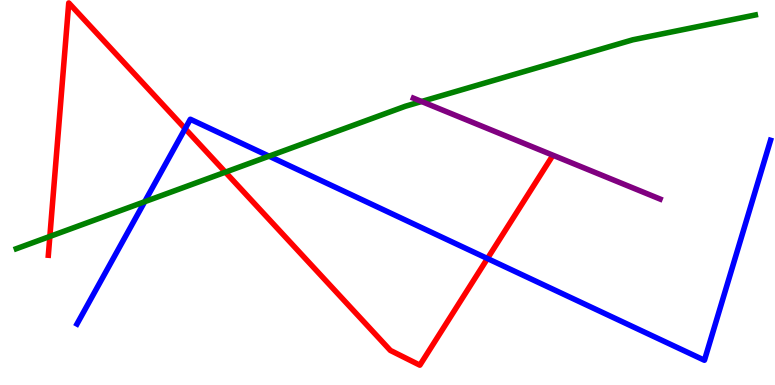[{'lines': ['blue', 'red'], 'intersections': [{'x': 2.39, 'y': 6.66}, {'x': 6.29, 'y': 3.28}]}, {'lines': ['green', 'red'], 'intersections': [{'x': 0.643, 'y': 3.86}, {'x': 2.91, 'y': 5.53}]}, {'lines': ['purple', 'red'], 'intersections': []}, {'lines': ['blue', 'green'], 'intersections': [{'x': 1.87, 'y': 4.76}, {'x': 3.47, 'y': 5.94}]}, {'lines': ['blue', 'purple'], 'intersections': []}, {'lines': ['green', 'purple'], 'intersections': [{'x': 5.44, 'y': 7.36}]}]